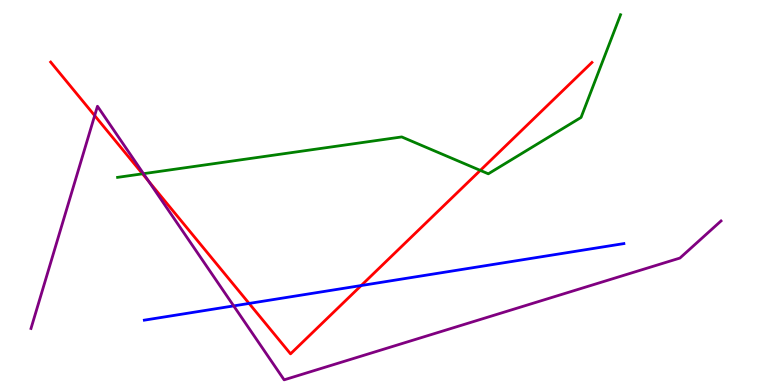[{'lines': ['blue', 'red'], 'intersections': [{'x': 3.21, 'y': 2.12}, {'x': 4.66, 'y': 2.58}]}, {'lines': ['green', 'red'], 'intersections': [{'x': 1.84, 'y': 5.49}, {'x': 6.2, 'y': 5.57}]}, {'lines': ['purple', 'red'], 'intersections': [{'x': 1.22, 'y': 7.0}, {'x': 1.92, 'y': 5.29}]}, {'lines': ['blue', 'green'], 'intersections': []}, {'lines': ['blue', 'purple'], 'intersections': [{'x': 3.02, 'y': 2.05}]}, {'lines': ['green', 'purple'], 'intersections': [{'x': 1.85, 'y': 5.49}]}]